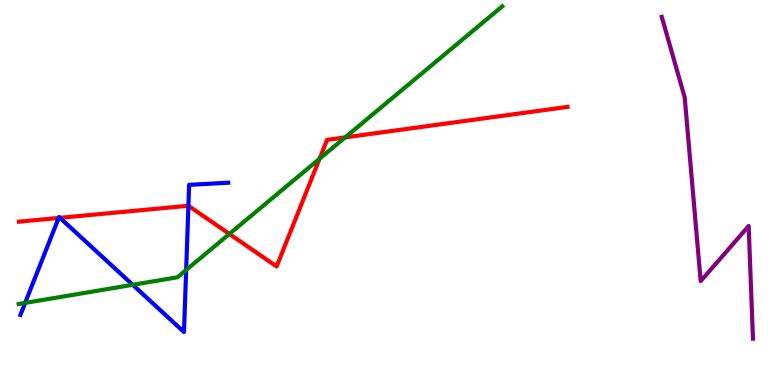[{'lines': ['blue', 'red'], 'intersections': [{'x': 0.757, 'y': 4.34}, {'x': 0.774, 'y': 4.34}, {'x': 2.43, 'y': 4.66}]}, {'lines': ['green', 'red'], 'intersections': [{'x': 2.96, 'y': 3.92}, {'x': 4.12, 'y': 5.88}, {'x': 4.45, 'y': 6.43}]}, {'lines': ['purple', 'red'], 'intersections': []}, {'lines': ['blue', 'green'], 'intersections': [{'x': 0.324, 'y': 2.13}, {'x': 1.71, 'y': 2.6}, {'x': 2.4, 'y': 2.99}]}, {'lines': ['blue', 'purple'], 'intersections': []}, {'lines': ['green', 'purple'], 'intersections': []}]